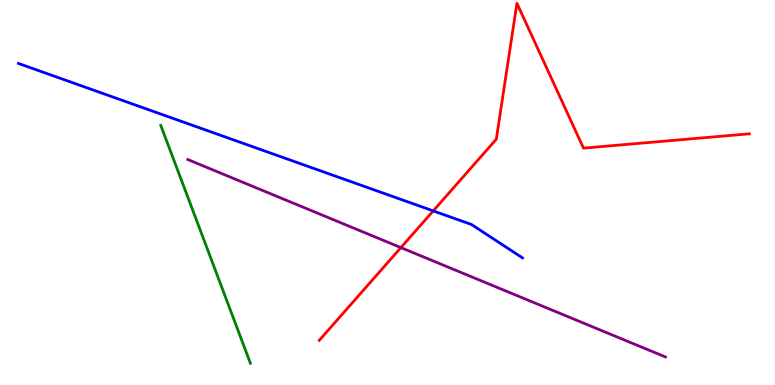[{'lines': ['blue', 'red'], 'intersections': [{'x': 5.59, 'y': 4.52}]}, {'lines': ['green', 'red'], 'intersections': []}, {'lines': ['purple', 'red'], 'intersections': [{'x': 5.17, 'y': 3.57}]}, {'lines': ['blue', 'green'], 'intersections': []}, {'lines': ['blue', 'purple'], 'intersections': []}, {'lines': ['green', 'purple'], 'intersections': []}]